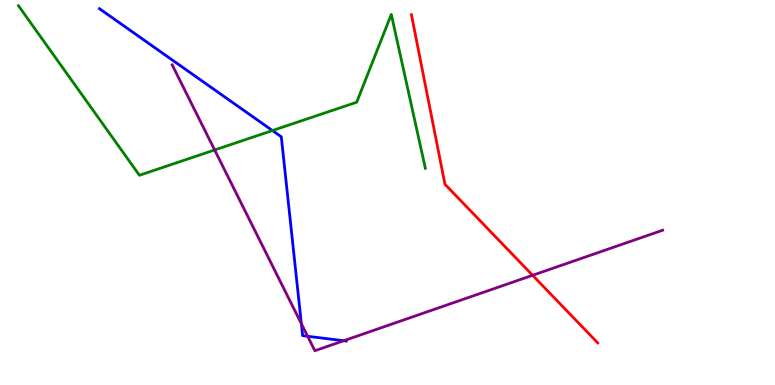[{'lines': ['blue', 'red'], 'intersections': []}, {'lines': ['green', 'red'], 'intersections': []}, {'lines': ['purple', 'red'], 'intersections': [{'x': 6.87, 'y': 2.85}]}, {'lines': ['blue', 'green'], 'intersections': [{'x': 3.52, 'y': 6.61}]}, {'lines': ['blue', 'purple'], 'intersections': [{'x': 3.89, 'y': 1.59}, {'x': 3.97, 'y': 1.27}, {'x': 4.43, 'y': 1.15}]}, {'lines': ['green', 'purple'], 'intersections': [{'x': 2.77, 'y': 6.1}]}]